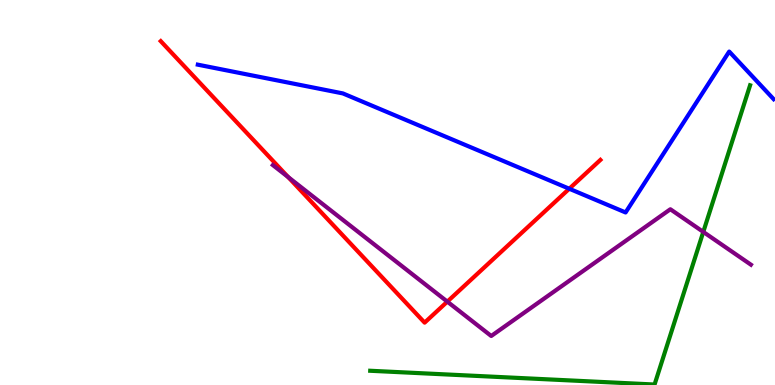[{'lines': ['blue', 'red'], 'intersections': [{'x': 7.35, 'y': 5.1}]}, {'lines': ['green', 'red'], 'intersections': []}, {'lines': ['purple', 'red'], 'intersections': [{'x': 3.72, 'y': 5.4}, {'x': 5.77, 'y': 2.17}]}, {'lines': ['blue', 'green'], 'intersections': []}, {'lines': ['blue', 'purple'], 'intersections': []}, {'lines': ['green', 'purple'], 'intersections': [{'x': 9.07, 'y': 3.98}]}]